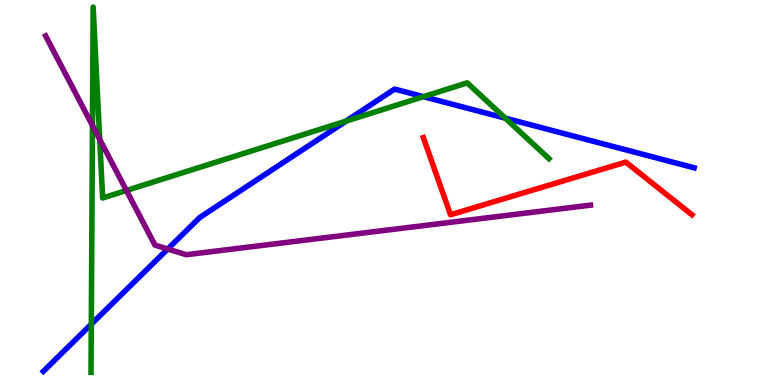[{'lines': ['blue', 'red'], 'intersections': []}, {'lines': ['green', 'red'], 'intersections': []}, {'lines': ['purple', 'red'], 'intersections': []}, {'lines': ['blue', 'green'], 'intersections': [{'x': 1.18, 'y': 1.58}, {'x': 4.46, 'y': 6.85}, {'x': 5.46, 'y': 7.49}, {'x': 6.52, 'y': 6.93}]}, {'lines': ['blue', 'purple'], 'intersections': [{'x': 2.16, 'y': 3.53}]}, {'lines': ['green', 'purple'], 'intersections': [{'x': 1.19, 'y': 6.74}, {'x': 1.29, 'y': 6.38}, {'x': 1.63, 'y': 5.05}]}]